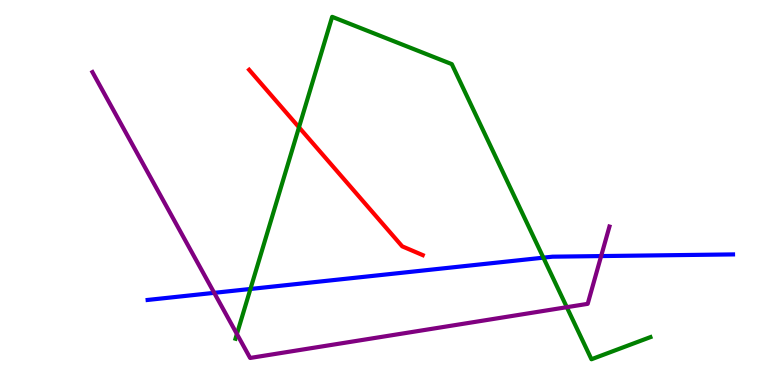[{'lines': ['blue', 'red'], 'intersections': []}, {'lines': ['green', 'red'], 'intersections': [{'x': 3.86, 'y': 6.69}]}, {'lines': ['purple', 'red'], 'intersections': []}, {'lines': ['blue', 'green'], 'intersections': [{'x': 3.23, 'y': 2.49}, {'x': 7.01, 'y': 3.31}]}, {'lines': ['blue', 'purple'], 'intersections': [{'x': 2.76, 'y': 2.39}, {'x': 7.76, 'y': 3.35}]}, {'lines': ['green', 'purple'], 'intersections': [{'x': 3.06, 'y': 1.32}, {'x': 7.31, 'y': 2.02}]}]